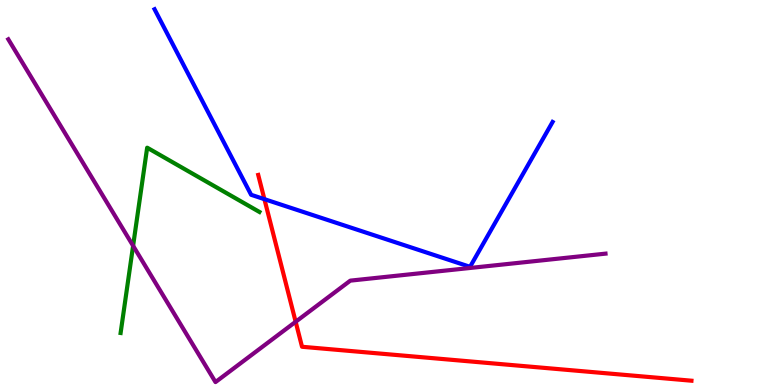[{'lines': ['blue', 'red'], 'intersections': [{'x': 3.41, 'y': 4.83}]}, {'lines': ['green', 'red'], 'intersections': []}, {'lines': ['purple', 'red'], 'intersections': [{'x': 3.81, 'y': 1.64}]}, {'lines': ['blue', 'green'], 'intersections': []}, {'lines': ['blue', 'purple'], 'intersections': []}, {'lines': ['green', 'purple'], 'intersections': [{'x': 1.72, 'y': 3.62}]}]